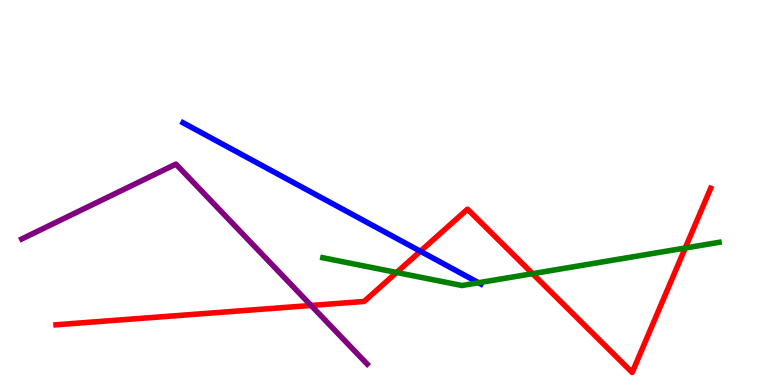[{'lines': ['blue', 'red'], 'intersections': [{'x': 5.42, 'y': 3.47}]}, {'lines': ['green', 'red'], 'intersections': [{'x': 5.12, 'y': 2.92}, {'x': 6.87, 'y': 2.89}, {'x': 8.84, 'y': 3.56}]}, {'lines': ['purple', 'red'], 'intersections': [{'x': 4.01, 'y': 2.07}]}, {'lines': ['blue', 'green'], 'intersections': [{'x': 6.17, 'y': 2.66}]}, {'lines': ['blue', 'purple'], 'intersections': []}, {'lines': ['green', 'purple'], 'intersections': []}]